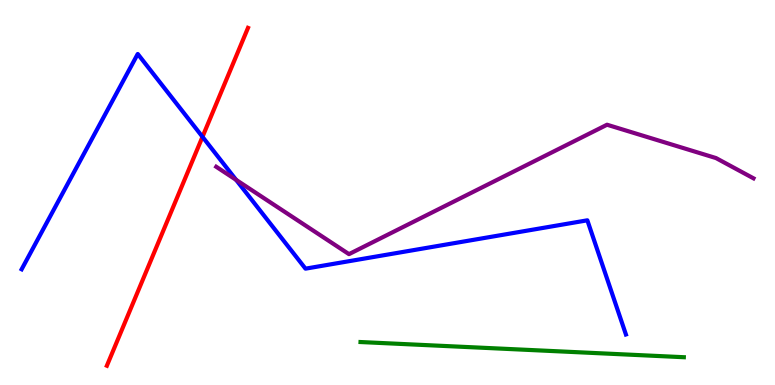[{'lines': ['blue', 'red'], 'intersections': [{'x': 2.61, 'y': 6.45}]}, {'lines': ['green', 'red'], 'intersections': []}, {'lines': ['purple', 'red'], 'intersections': []}, {'lines': ['blue', 'green'], 'intersections': []}, {'lines': ['blue', 'purple'], 'intersections': [{'x': 3.05, 'y': 5.33}]}, {'lines': ['green', 'purple'], 'intersections': []}]